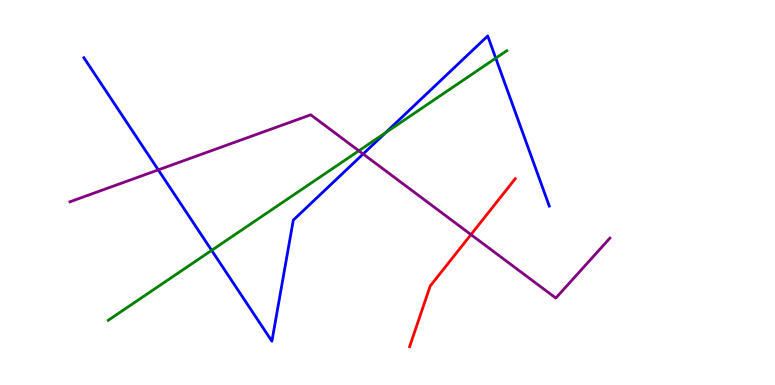[{'lines': ['blue', 'red'], 'intersections': []}, {'lines': ['green', 'red'], 'intersections': []}, {'lines': ['purple', 'red'], 'intersections': [{'x': 6.08, 'y': 3.91}]}, {'lines': ['blue', 'green'], 'intersections': [{'x': 2.73, 'y': 3.5}, {'x': 4.98, 'y': 6.55}, {'x': 6.4, 'y': 8.49}]}, {'lines': ['blue', 'purple'], 'intersections': [{'x': 2.04, 'y': 5.59}, {'x': 4.69, 'y': 6.0}]}, {'lines': ['green', 'purple'], 'intersections': [{'x': 4.63, 'y': 6.08}]}]